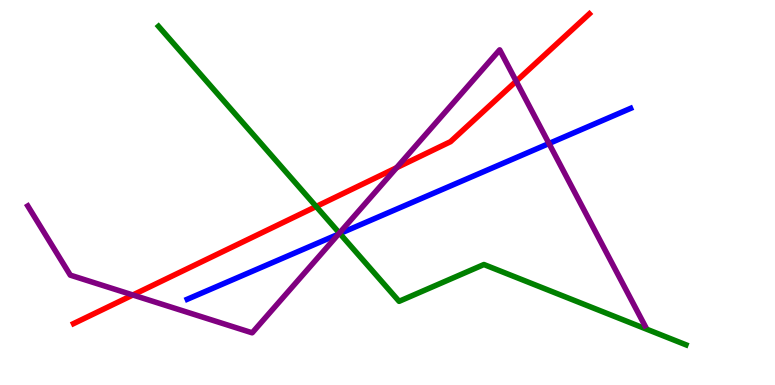[{'lines': ['blue', 'red'], 'intersections': []}, {'lines': ['green', 'red'], 'intersections': [{'x': 4.08, 'y': 4.64}]}, {'lines': ['purple', 'red'], 'intersections': [{'x': 1.71, 'y': 2.34}, {'x': 5.12, 'y': 5.64}, {'x': 6.66, 'y': 7.89}]}, {'lines': ['blue', 'green'], 'intersections': [{'x': 4.39, 'y': 3.93}]}, {'lines': ['blue', 'purple'], 'intersections': [{'x': 4.37, 'y': 3.92}, {'x': 7.08, 'y': 6.27}]}, {'lines': ['green', 'purple'], 'intersections': [{'x': 4.38, 'y': 3.95}]}]